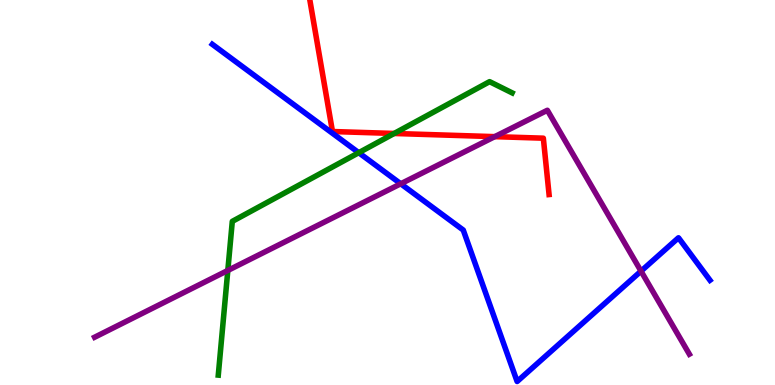[{'lines': ['blue', 'red'], 'intersections': []}, {'lines': ['green', 'red'], 'intersections': [{'x': 5.09, 'y': 6.53}]}, {'lines': ['purple', 'red'], 'intersections': [{'x': 6.38, 'y': 6.45}]}, {'lines': ['blue', 'green'], 'intersections': [{'x': 4.63, 'y': 6.03}]}, {'lines': ['blue', 'purple'], 'intersections': [{'x': 5.17, 'y': 5.23}, {'x': 8.27, 'y': 2.96}]}, {'lines': ['green', 'purple'], 'intersections': [{'x': 2.94, 'y': 2.98}]}]